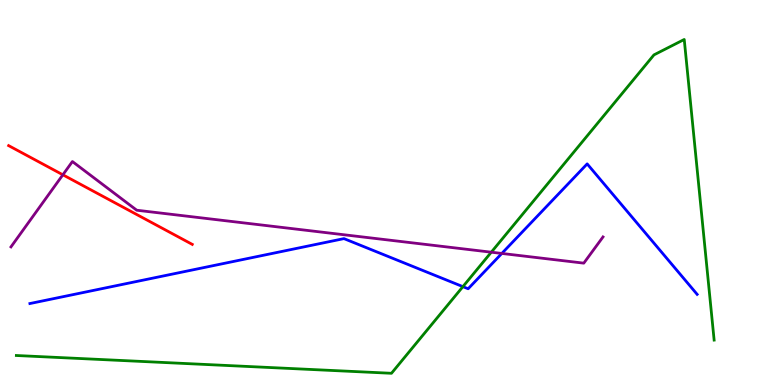[{'lines': ['blue', 'red'], 'intersections': []}, {'lines': ['green', 'red'], 'intersections': []}, {'lines': ['purple', 'red'], 'intersections': [{'x': 0.811, 'y': 5.46}]}, {'lines': ['blue', 'green'], 'intersections': [{'x': 5.97, 'y': 2.55}]}, {'lines': ['blue', 'purple'], 'intersections': [{'x': 6.48, 'y': 3.42}]}, {'lines': ['green', 'purple'], 'intersections': [{'x': 6.34, 'y': 3.45}]}]